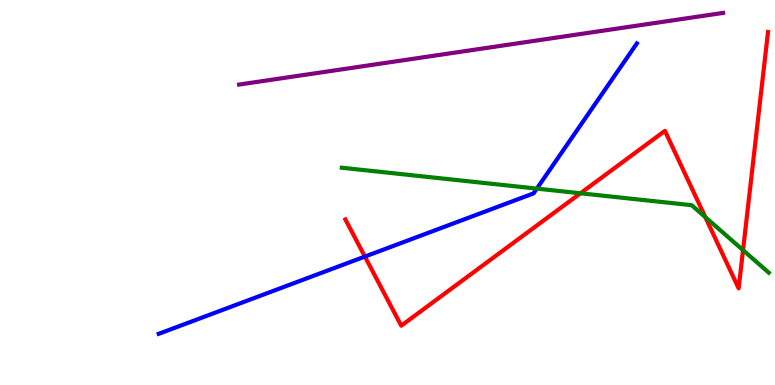[{'lines': ['blue', 'red'], 'intersections': [{'x': 4.71, 'y': 3.34}]}, {'lines': ['green', 'red'], 'intersections': [{'x': 7.49, 'y': 4.98}, {'x': 9.1, 'y': 4.36}, {'x': 9.59, 'y': 3.5}]}, {'lines': ['purple', 'red'], 'intersections': []}, {'lines': ['blue', 'green'], 'intersections': [{'x': 6.93, 'y': 5.1}]}, {'lines': ['blue', 'purple'], 'intersections': []}, {'lines': ['green', 'purple'], 'intersections': []}]